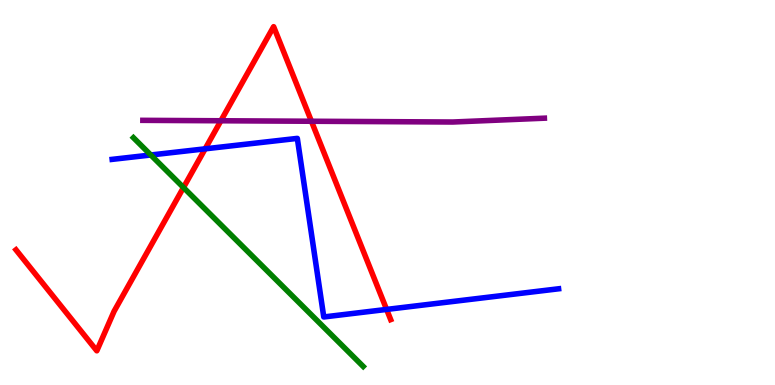[{'lines': ['blue', 'red'], 'intersections': [{'x': 2.65, 'y': 6.13}, {'x': 4.99, 'y': 1.96}]}, {'lines': ['green', 'red'], 'intersections': [{'x': 2.37, 'y': 5.13}]}, {'lines': ['purple', 'red'], 'intersections': [{'x': 2.85, 'y': 6.86}, {'x': 4.02, 'y': 6.85}]}, {'lines': ['blue', 'green'], 'intersections': [{'x': 1.95, 'y': 5.97}]}, {'lines': ['blue', 'purple'], 'intersections': []}, {'lines': ['green', 'purple'], 'intersections': []}]